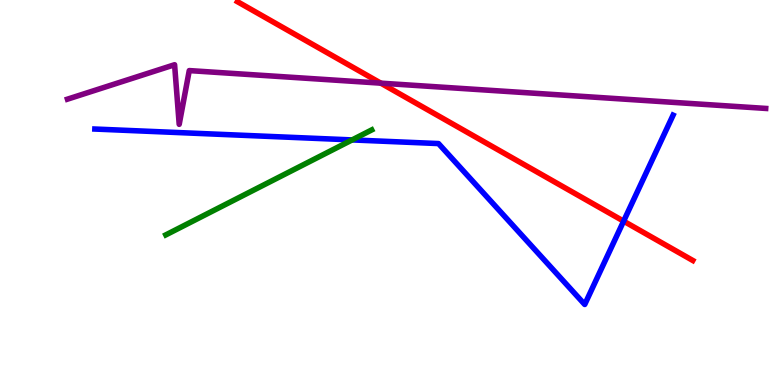[{'lines': ['blue', 'red'], 'intersections': [{'x': 8.05, 'y': 4.26}]}, {'lines': ['green', 'red'], 'intersections': []}, {'lines': ['purple', 'red'], 'intersections': [{'x': 4.91, 'y': 7.84}]}, {'lines': ['blue', 'green'], 'intersections': [{'x': 4.54, 'y': 6.37}]}, {'lines': ['blue', 'purple'], 'intersections': []}, {'lines': ['green', 'purple'], 'intersections': []}]